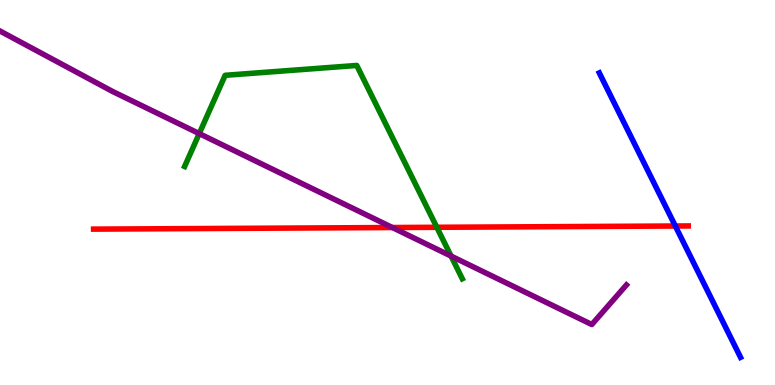[{'lines': ['blue', 'red'], 'intersections': [{'x': 8.71, 'y': 4.13}]}, {'lines': ['green', 'red'], 'intersections': [{'x': 5.64, 'y': 4.1}]}, {'lines': ['purple', 'red'], 'intersections': [{'x': 5.06, 'y': 4.09}]}, {'lines': ['blue', 'green'], 'intersections': []}, {'lines': ['blue', 'purple'], 'intersections': []}, {'lines': ['green', 'purple'], 'intersections': [{'x': 2.57, 'y': 6.53}, {'x': 5.82, 'y': 3.35}]}]